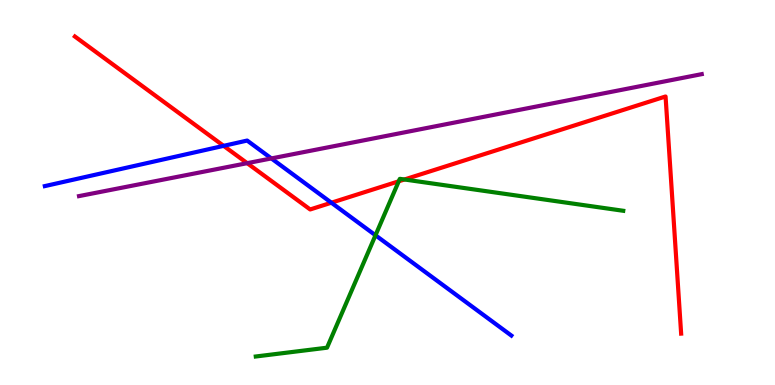[{'lines': ['blue', 'red'], 'intersections': [{'x': 2.89, 'y': 6.21}, {'x': 4.28, 'y': 4.73}]}, {'lines': ['green', 'red'], 'intersections': [{'x': 5.15, 'y': 5.29}, {'x': 5.22, 'y': 5.34}]}, {'lines': ['purple', 'red'], 'intersections': [{'x': 3.19, 'y': 5.76}]}, {'lines': ['blue', 'green'], 'intersections': [{'x': 4.84, 'y': 3.89}]}, {'lines': ['blue', 'purple'], 'intersections': [{'x': 3.5, 'y': 5.88}]}, {'lines': ['green', 'purple'], 'intersections': []}]